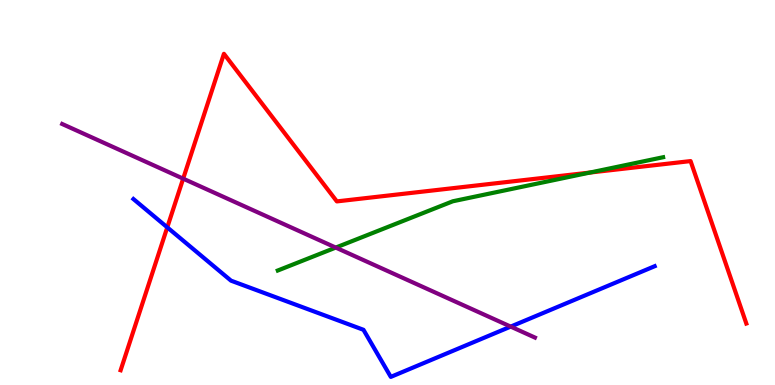[{'lines': ['blue', 'red'], 'intersections': [{'x': 2.16, 'y': 4.09}]}, {'lines': ['green', 'red'], 'intersections': [{'x': 7.61, 'y': 5.52}]}, {'lines': ['purple', 'red'], 'intersections': [{'x': 2.36, 'y': 5.36}]}, {'lines': ['blue', 'green'], 'intersections': []}, {'lines': ['blue', 'purple'], 'intersections': [{'x': 6.59, 'y': 1.52}]}, {'lines': ['green', 'purple'], 'intersections': [{'x': 4.33, 'y': 3.57}]}]